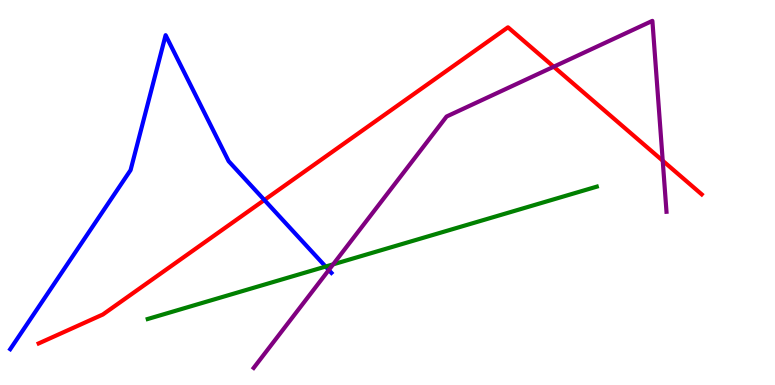[{'lines': ['blue', 'red'], 'intersections': [{'x': 3.41, 'y': 4.81}]}, {'lines': ['green', 'red'], 'intersections': []}, {'lines': ['purple', 'red'], 'intersections': [{'x': 7.14, 'y': 8.27}, {'x': 8.55, 'y': 5.83}]}, {'lines': ['blue', 'green'], 'intersections': [{'x': 4.2, 'y': 3.08}]}, {'lines': ['blue', 'purple'], 'intersections': [{'x': 4.24, 'y': 2.99}]}, {'lines': ['green', 'purple'], 'intersections': [{'x': 4.3, 'y': 3.13}]}]